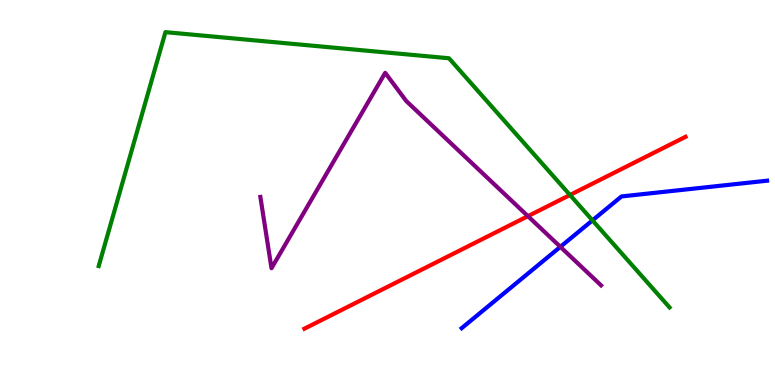[{'lines': ['blue', 'red'], 'intersections': []}, {'lines': ['green', 'red'], 'intersections': [{'x': 7.35, 'y': 4.94}]}, {'lines': ['purple', 'red'], 'intersections': [{'x': 6.81, 'y': 4.39}]}, {'lines': ['blue', 'green'], 'intersections': [{'x': 7.64, 'y': 4.28}]}, {'lines': ['blue', 'purple'], 'intersections': [{'x': 7.23, 'y': 3.59}]}, {'lines': ['green', 'purple'], 'intersections': []}]